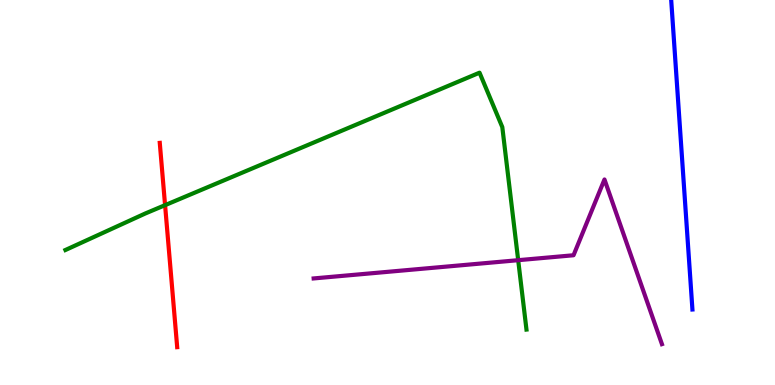[{'lines': ['blue', 'red'], 'intersections': []}, {'lines': ['green', 'red'], 'intersections': [{'x': 2.13, 'y': 4.67}]}, {'lines': ['purple', 'red'], 'intersections': []}, {'lines': ['blue', 'green'], 'intersections': []}, {'lines': ['blue', 'purple'], 'intersections': []}, {'lines': ['green', 'purple'], 'intersections': [{'x': 6.69, 'y': 3.24}]}]